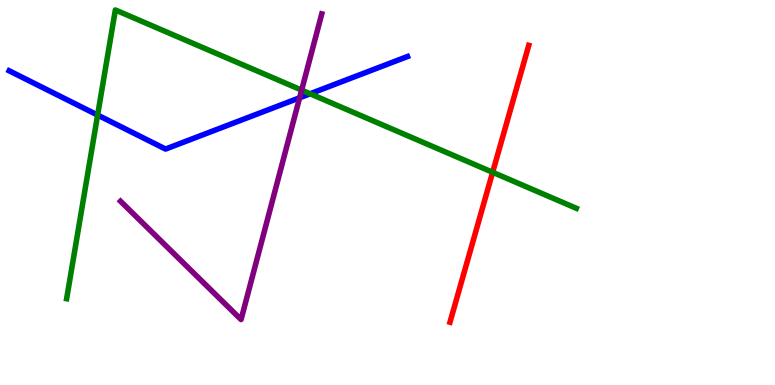[{'lines': ['blue', 'red'], 'intersections': []}, {'lines': ['green', 'red'], 'intersections': [{'x': 6.36, 'y': 5.53}]}, {'lines': ['purple', 'red'], 'intersections': []}, {'lines': ['blue', 'green'], 'intersections': [{'x': 1.26, 'y': 7.01}, {'x': 4.0, 'y': 7.56}]}, {'lines': ['blue', 'purple'], 'intersections': [{'x': 3.87, 'y': 7.46}]}, {'lines': ['green', 'purple'], 'intersections': [{'x': 3.89, 'y': 7.66}]}]